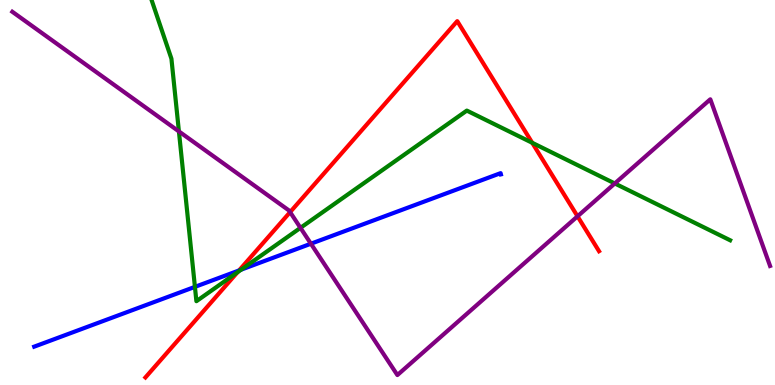[{'lines': ['blue', 'red'], 'intersections': [{'x': 3.08, 'y': 2.98}]}, {'lines': ['green', 'red'], 'intersections': [{'x': 3.06, 'y': 2.93}, {'x': 6.87, 'y': 6.29}]}, {'lines': ['purple', 'red'], 'intersections': [{'x': 3.74, 'y': 4.49}, {'x': 7.45, 'y': 4.38}]}, {'lines': ['blue', 'green'], 'intersections': [{'x': 2.52, 'y': 2.55}, {'x': 3.11, 'y': 3.0}]}, {'lines': ['blue', 'purple'], 'intersections': [{'x': 4.01, 'y': 3.67}]}, {'lines': ['green', 'purple'], 'intersections': [{'x': 2.31, 'y': 6.59}, {'x': 3.88, 'y': 4.08}, {'x': 7.93, 'y': 5.23}]}]